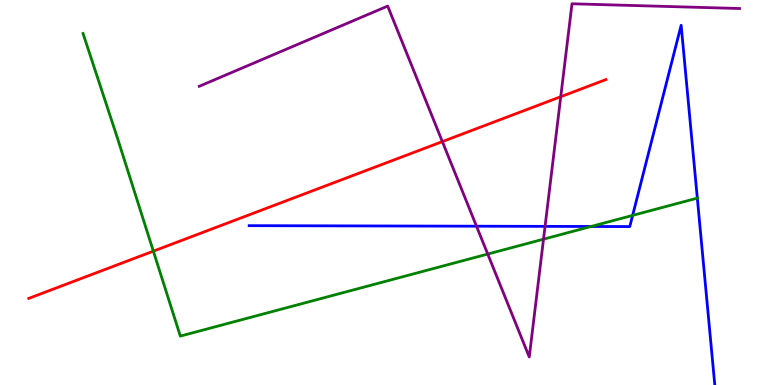[{'lines': ['blue', 'red'], 'intersections': []}, {'lines': ['green', 'red'], 'intersections': [{'x': 1.98, 'y': 3.48}]}, {'lines': ['purple', 'red'], 'intersections': [{'x': 5.71, 'y': 6.32}, {'x': 7.24, 'y': 7.49}]}, {'lines': ['blue', 'green'], 'intersections': [{'x': 7.63, 'y': 4.12}, {'x': 8.16, 'y': 4.41}, {'x': 9.0, 'y': 4.85}]}, {'lines': ['blue', 'purple'], 'intersections': [{'x': 6.15, 'y': 4.12}, {'x': 7.03, 'y': 4.12}]}, {'lines': ['green', 'purple'], 'intersections': [{'x': 6.29, 'y': 3.4}, {'x': 7.01, 'y': 3.79}]}]